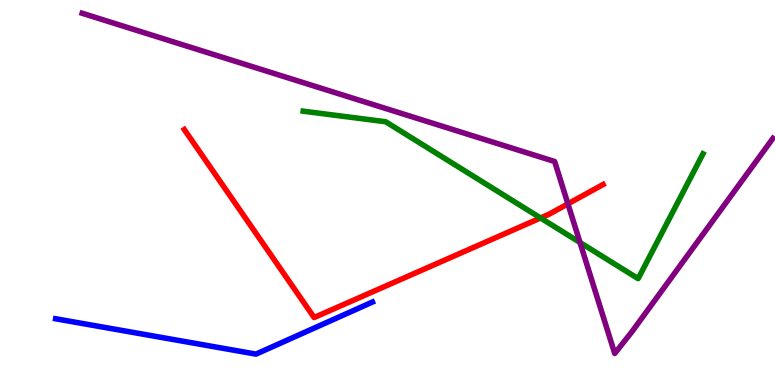[{'lines': ['blue', 'red'], 'intersections': []}, {'lines': ['green', 'red'], 'intersections': [{'x': 6.97, 'y': 4.34}]}, {'lines': ['purple', 'red'], 'intersections': [{'x': 7.33, 'y': 4.7}]}, {'lines': ['blue', 'green'], 'intersections': []}, {'lines': ['blue', 'purple'], 'intersections': []}, {'lines': ['green', 'purple'], 'intersections': [{'x': 7.48, 'y': 3.7}]}]